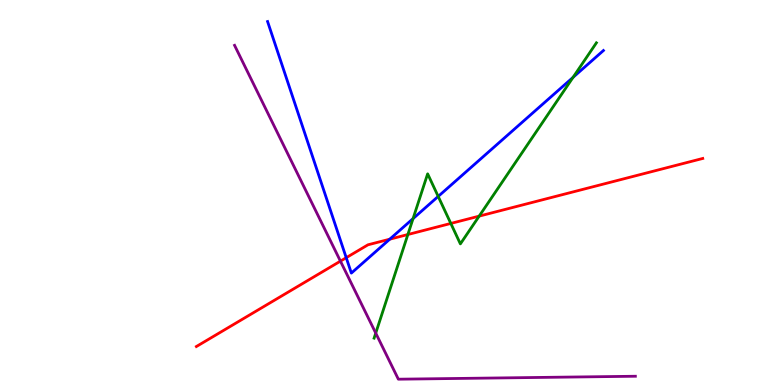[{'lines': ['blue', 'red'], 'intersections': [{'x': 4.47, 'y': 3.31}, {'x': 5.03, 'y': 3.79}]}, {'lines': ['green', 'red'], 'intersections': [{'x': 5.26, 'y': 3.91}, {'x': 5.82, 'y': 4.2}, {'x': 6.18, 'y': 4.39}]}, {'lines': ['purple', 'red'], 'intersections': [{'x': 4.39, 'y': 3.22}]}, {'lines': ['blue', 'green'], 'intersections': [{'x': 5.33, 'y': 4.32}, {'x': 5.65, 'y': 4.9}, {'x': 7.39, 'y': 7.99}]}, {'lines': ['blue', 'purple'], 'intersections': []}, {'lines': ['green', 'purple'], 'intersections': [{'x': 4.85, 'y': 1.35}]}]